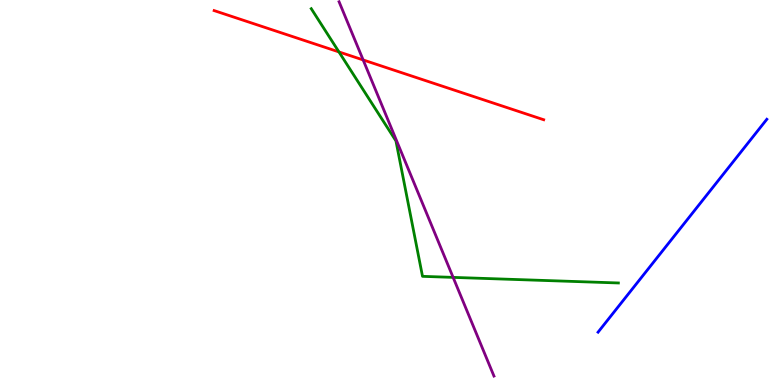[{'lines': ['blue', 'red'], 'intersections': []}, {'lines': ['green', 'red'], 'intersections': [{'x': 4.37, 'y': 8.65}]}, {'lines': ['purple', 'red'], 'intersections': [{'x': 4.69, 'y': 8.44}]}, {'lines': ['blue', 'green'], 'intersections': []}, {'lines': ['blue', 'purple'], 'intersections': []}, {'lines': ['green', 'purple'], 'intersections': [{'x': 5.85, 'y': 2.8}]}]